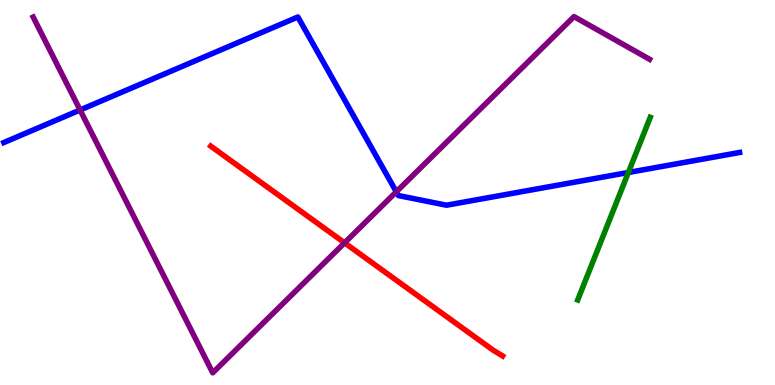[{'lines': ['blue', 'red'], 'intersections': []}, {'lines': ['green', 'red'], 'intersections': []}, {'lines': ['purple', 'red'], 'intersections': [{'x': 4.45, 'y': 3.69}]}, {'lines': ['blue', 'green'], 'intersections': [{'x': 8.11, 'y': 5.52}]}, {'lines': ['blue', 'purple'], 'intersections': [{'x': 1.03, 'y': 7.14}, {'x': 5.11, 'y': 5.02}]}, {'lines': ['green', 'purple'], 'intersections': []}]